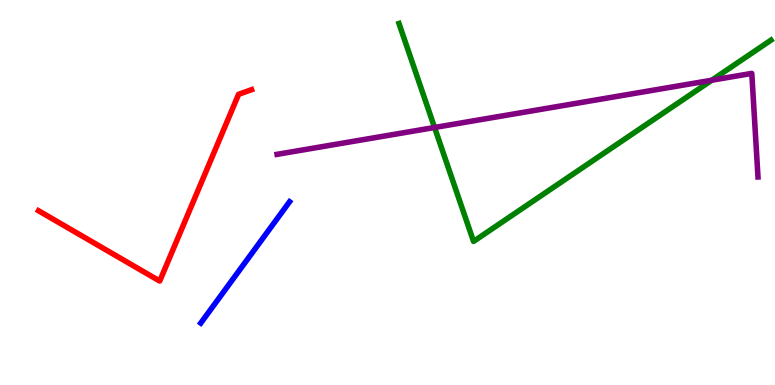[{'lines': ['blue', 'red'], 'intersections': []}, {'lines': ['green', 'red'], 'intersections': []}, {'lines': ['purple', 'red'], 'intersections': []}, {'lines': ['blue', 'green'], 'intersections': []}, {'lines': ['blue', 'purple'], 'intersections': []}, {'lines': ['green', 'purple'], 'intersections': [{'x': 5.61, 'y': 6.69}, {'x': 9.18, 'y': 7.92}]}]